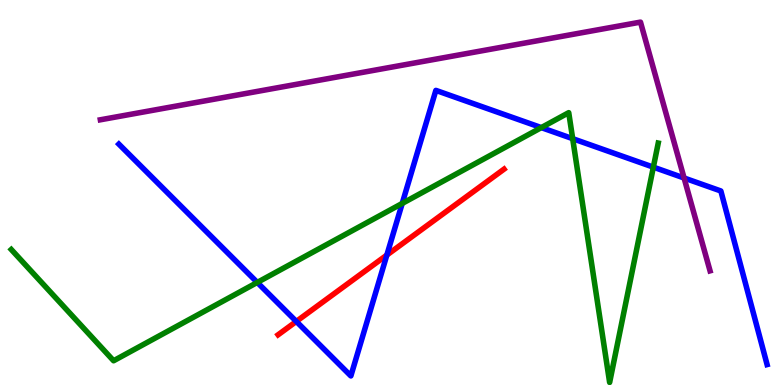[{'lines': ['blue', 'red'], 'intersections': [{'x': 3.82, 'y': 1.65}, {'x': 4.99, 'y': 3.38}]}, {'lines': ['green', 'red'], 'intersections': []}, {'lines': ['purple', 'red'], 'intersections': []}, {'lines': ['blue', 'green'], 'intersections': [{'x': 3.32, 'y': 2.66}, {'x': 5.19, 'y': 4.72}, {'x': 6.98, 'y': 6.69}, {'x': 7.39, 'y': 6.4}, {'x': 8.43, 'y': 5.66}]}, {'lines': ['blue', 'purple'], 'intersections': [{'x': 8.83, 'y': 5.38}]}, {'lines': ['green', 'purple'], 'intersections': []}]